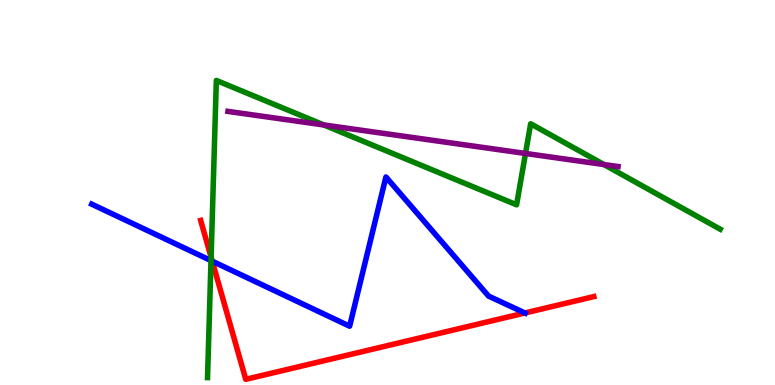[{'lines': ['blue', 'red'], 'intersections': [{'x': 2.74, 'y': 3.22}, {'x': 6.77, 'y': 1.87}]}, {'lines': ['green', 'red'], 'intersections': [{'x': 2.72, 'y': 3.32}]}, {'lines': ['purple', 'red'], 'intersections': []}, {'lines': ['blue', 'green'], 'intersections': [{'x': 2.72, 'y': 3.23}]}, {'lines': ['blue', 'purple'], 'intersections': []}, {'lines': ['green', 'purple'], 'intersections': [{'x': 4.18, 'y': 6.75}, {'x': 6.78, 'y': 6.01}, {'x': 7.79, 'y': 5.73}]}]